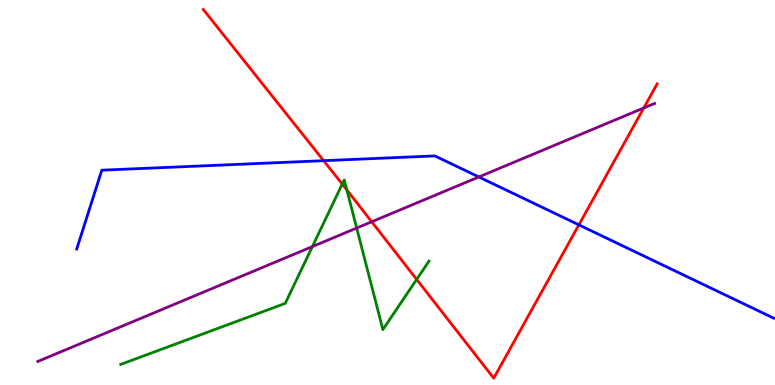[{'lines': ['blue', 'red'], 'intersections': [{'x': 4.18, 'y': 5.83}, {'x': 7.47, 'y': 4.16}]}, {'lines': ['green', 'red'], 'intersections': [{'x': 4.42, 'y': 5.22}, {'x': 4.48, 'y': 5.07}, {'x': 5.38, 'y': 2.74}]}, {'lines': ['purple', 'red'], 'intersections': [{'x': 4.8, 'y': 4.24}, {'x': 8.31, 'y': 7.2}]}, {'lines': ['blue', 'green'], 'intersections': []}, {'lines': ['blue', 'purple'], 'intersections': [{'x': 6.18, 'y': 5.4}]}, {'lines': ['green', 'purple'], 'intersections': [{'x': 4.03, 'y': 3.6}, {'x': 4.6, 'y': 4.08}]}]